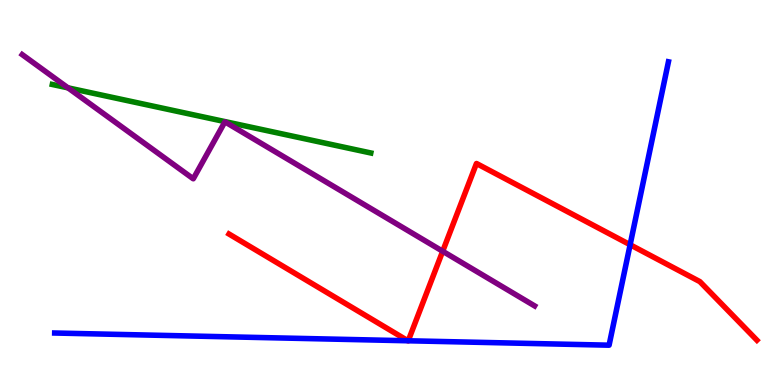[{'lines': ['blue', 'red'], 'intersections': [{'x': 5.26, 'y': 1.15}, {'x': 5.27, 'y': 1.15}, {'x': 8.13, 'y': 3.64}]}, {'lines': ['green', 'red'], 'intersections': []}, {'lines': ['purple', 'red'], 'intersections': [{'x': 5.71, 'y': 3.47}]}, {'lines': ['blue', 'green'], 'intersections': []}, {'lines': ['blue', 'purple'], 'intersections': []}, {'lines': ['green', 'purple'], 'intersections': [{'x': 0.877, 'y': 7.72}]}]